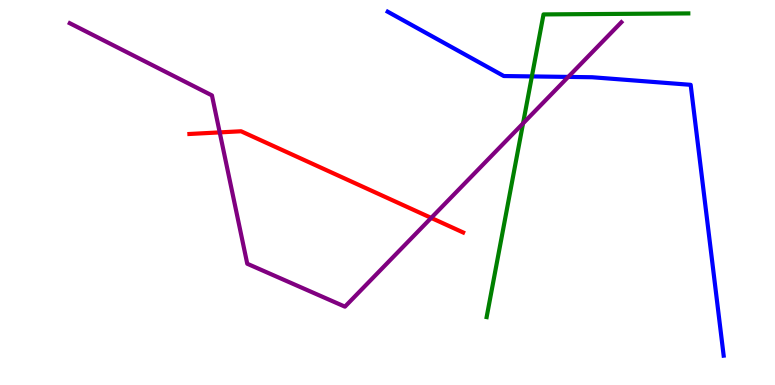[{'lines': ['blue', 'red'], 'intersections': []}, {'lines': ['green', 'red'], 'intersections': []}, {'lines': ['purple', 'red'], 'intersections': [{'x': 2.83, 'y': 6.56}, {'x': 5.56, 'y': 4.34}]}, {'lines': ['blue', 'green'], 'intersections': [{'x': 6.86, 'y': 8.02}]}, {'lines': ['blue', 'purple'], 'intersections': [{'x': 7.33, 'y': 8.0}]}, {'lines': ['green', 'purple'], 'intersections': [{'x': 6.75, 'y': 6.79}]}]